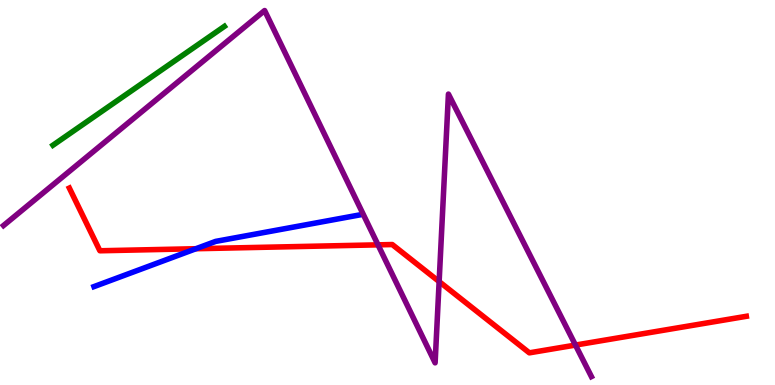[{'lines': ['blue', 'red'], 'intersections': [{'x': 2.53, 'y': 3.54}]}, {'lines': ['green', 'red'], 'intersections': []}, {'lines': ['purple', 'red'], 'intersections': [{'x': 4.88, 'y': 3.64}, {'x': 5.67, 'y': 2.69}, {'x': 7.43, 'y': 1.04}]}, {'lines': ['blue', 'green'], 'intersections': []}, {'lines': ['blue', 'purple'], 'intersections': []}, {'lines': ['green', 'purple'], 'intersections': []}]